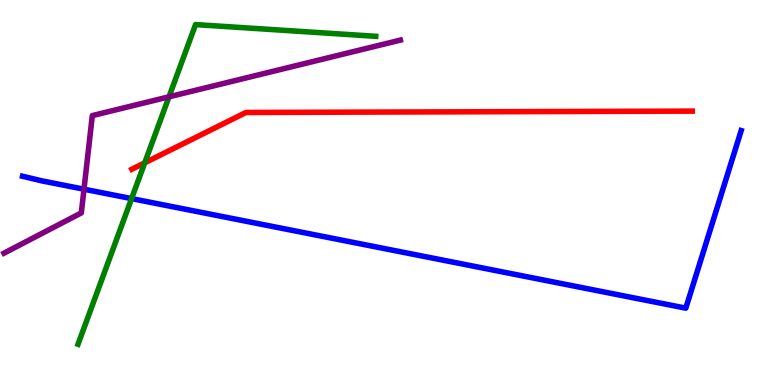[{'lines': ['blue', 'red'], 'intersections': []}, {'lines': ['green', 'red'], 'intersections': [{'x': 1.87, 'y': 5.77}]}, {'lines': ['purple', 'red'], 'intersections': []}, {'lines': ['blue', 'green'], 'intersections': [{'x': 1.7, 'y': 4.84}]}, {'lines': ['blue', 'purple'], 'intersections': [{'x': 1.08, 'y': 5.09}]}, {'lines': ['green', 'purple'], 'intersections': [{'x': 2.18, 'y': 7.49}]}]